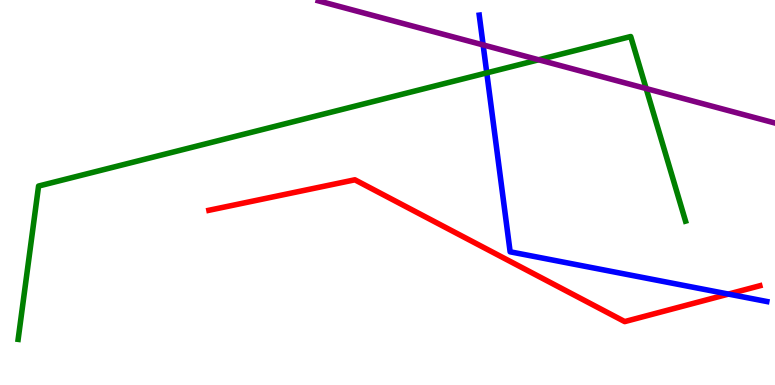[{'lines': ['blue', 'red'], 'intersections': [{'x': 9.4, 'y': 2.36}]}, {'lines': ['green', 'red'], 'intersections': []}, {'lines': ['purple', 'red'], 'intersections': []}, {'lines': ['blue', 'green'], 'intersections': [{'x': 6.28, 'y': 8.11}]}, {'lines': ['blue', 'purple'], 'intersections': [{'x': 6.23, 'y': 8.83}]}, {'lines': ['green', 'purple'], 'intersections': [{'x': 6.95, 'y': 8.45}, {'x': 8.34, 'y': 7.7}]}]